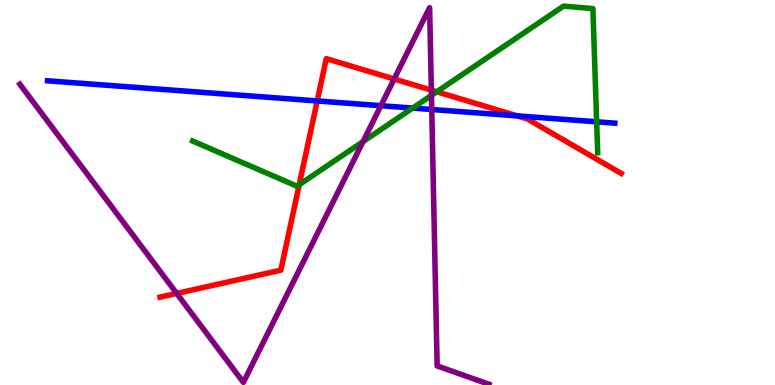[{'lines': ['blue', 'red'], 'intersections': [{'x': 4.09, 'y': 7.38}, {'x': 6.67, 'y': 6.99}]}, {'lines': ['green', 'red'], 'intersections': [{'x': 3.86, 'y': 5.2}, {'x': 5.64, 'y': 7.62}]}, {'lines': ['purple', 'red'], 'intersections': [{'x': 2.28, 'y': 2.38}, {'x': 5.09, 'y': 7.95}, {'x': 5.57, 'y': 7.66}]}, {'lines': ['blue', 'green'], 'intersections': [{'x': 5.32, 'y': 7.19}, {'x': 7.7, 'y': 6.84}]}, {'lines': ['blue', 'purple'], 'intersections': [{'x': 4.91, 'y': 7.25}, {'x': 5.57, 'y': 7.16}]}, {'lines': ['green', 'purple'], 'intersections': [{'x': 4.68, 'y': 6.32}, {'x': 5.57, 'y': 7.52}]}]